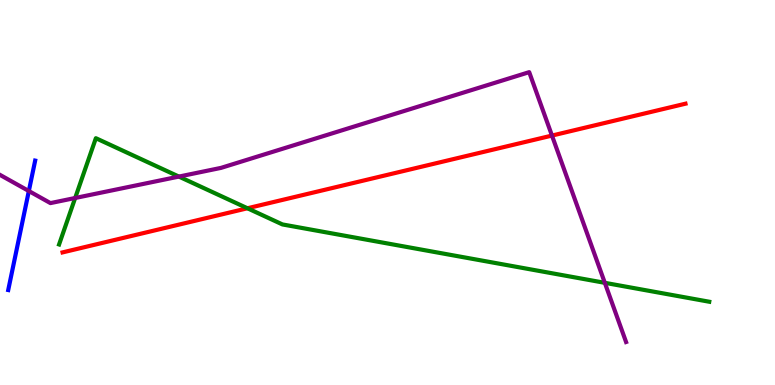[{'lines': ['blue', 'red'], 'intersections': []}, {'lines': ['green', 'red'], 'intersections': [{'x': 3.19, 'y': 4.59}]}, {'lines': ['purple', 'red'], 'intersections': [{'x': 7.12, 'y': 6.48}]}, {'lines': ['blue', 'green'], 'intersections': []}, {'lines': ['blue', 'purple'], 'intersections': [{'x': 0.372, 'y': 5.04}]}, {'lines': ['green', 'purple'], 'intersections': [{'x': 0.97, 'y': 4.86}, {'x': 2.31, 'y': 5.41}, {'x': 7.8, 'y': 2.65}]}]